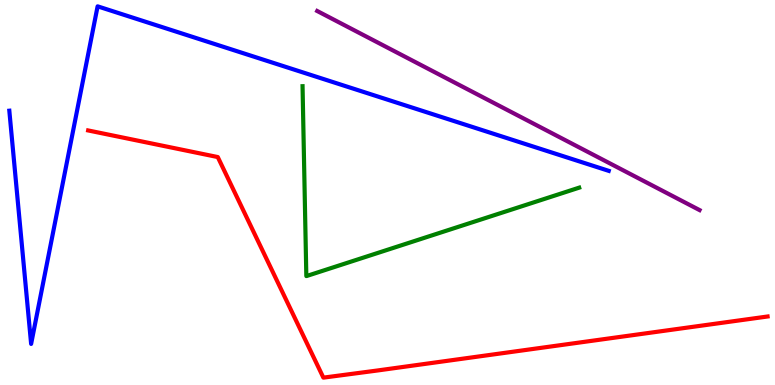[{'lines': ['blue', 'red'], 'intersections': []}, {'lines': ['green', 'red'], 'intersections': []}, {'lines': ['purple', 'red'], 'intersections': []}, {'lines': ['blue', 'green'], 'intersections': []}, {'lines': ['blue', 'purple'], 'intersections': []}, {'lines': ['green', 'purple'], 'intersections': []}]